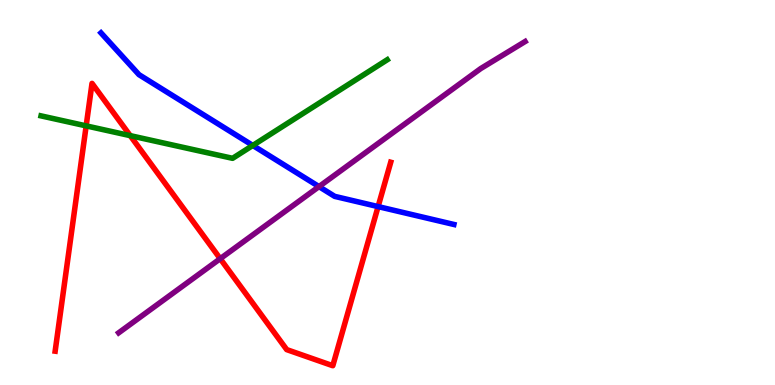[{'lines': ['blue', 'red'], 'intersections': [{'x': 4.88, 'y': 4.63}]}, {'lines': ['green', 'red'], 'intersections': [{'x': 1.11, 'y': 6.73}, {'x': 1.68, 'y': 6.48}]}, {'lines': ['purple', 'red'], 'intersections': [{'x': 2.84, 'y': 3.28}]}, {'lines': ['blue', 'green'], 'intersections': [{'x': 3.26, 'y': 6.22}]}, {'lines': ['blue', 'purple'], 'intersections': [{'x': 4.12, 'y': 5.15}]}, {'lines': ['green', 'purple'], 'intersections': []}]